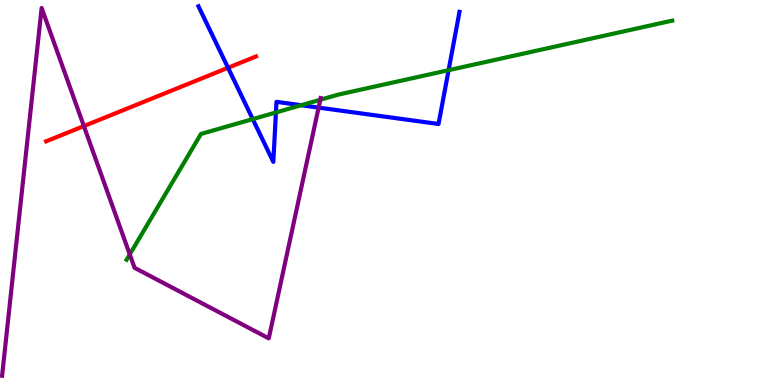[{'lines': ['blue', 'red'], 'intersections': [{'x': 2.94, 'y': 8.24}]}, {'lines': ['green', 'red'], 'intersections': []}, {'lines': ['purple', 'red'], 'intersections': [{'x': 1.08, 'y': 6.73}]}, {'lines': ['blue', 'green'], 'intersections': [{'x': 3.26, 'y': 6.91}, {'x': 3.56, 'y': 7.08}, {'x': 3.89, 'y': 7.27}, {'x': 5.79, 'y': 8.18}]}, {'lines': ['blue', 'purple'], 'intersections': [{'x': 4.11, 'y': 7.21}]}, {'lines': ['green', 'purple'], 'intersections': [{'x': 1.67, 'y': 3.39}, {'x': 4.13, 'y': 7.41}]}]